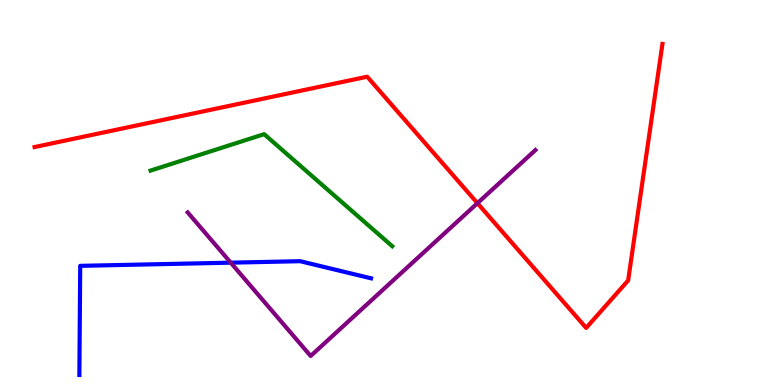[{'lines': ['blue', 'red'], 'intersections': []}, {'lines': ['green', 'red'], 'intersections': []}, {'lines': ['purple', 'red'], 'intersections': [{'x': 6.16, 'y': 4.72}]}, {'lines': ['blue', 'green'], 'intersections': []}, {'lines': ['blue', 'purple'], 'intersections': [{'x': 2.98, 'y': 3.18}]}, {'lines': ['green', 'purple'], 'intersections': []}]